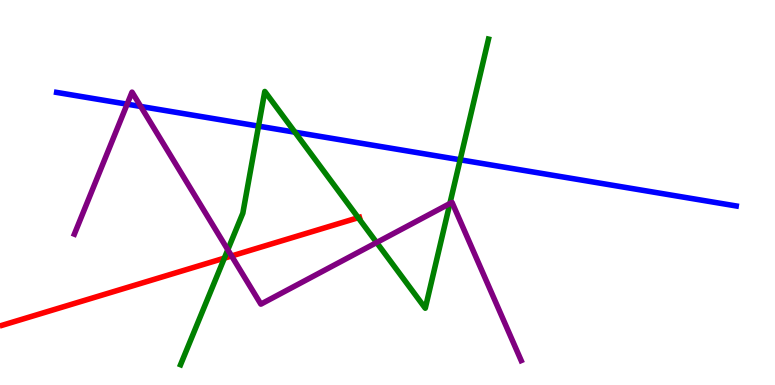[{'lines': ['blue', 'red'], 'intersections': []}, {'lines': ['green', 'red'], 'intersections': [{'x': 2.89, 'y': 3.29}, {'x': 4.62, 'y': 4.35}]}, {'lines': ['purple', 'red'], 'intersections': [{'x': 2.99, 'y': 3.35}]}, {'lines': ['blue', 'green'], 'intersections': [{'x': 3.34, 'y': 6.72}, {'x': 3.81, 'y': 6.57}, {'x': 5.94, 'y': 5.85}]}, {'lines': ['blue', 'purple'], 'intersections': [{'x': 1.64, 'y': 7.29}, {'x': 1.82, 'y': 7.24}]}, {'lines': ['green', 'purple'], 'intersections': [{'x': 2.94, 'y': 3.51}, {'x': 4.86, 'y': 3.7}, {'x': 5.8, 'y': 4.71}]}]